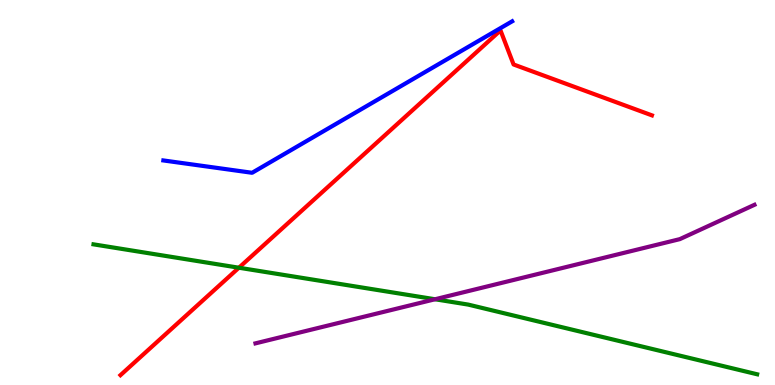[{'lines': ['blue', 'red'], 'intersections': []}, {'lines': ['green', 'red'], 'intersections': [{'x': 3.08, 'y': 3.05}]}, {'lines': ['purple', 'red'], 'intersections': []}, {'lines': ['blue', 'green'], 'intersections': []}, {'lines': ['blue', 'purple'], 'intersections': []}, {'lines': ['green', 'purple'], 'intersections': [{'x': 5.61, 'y': 2.23}]}]